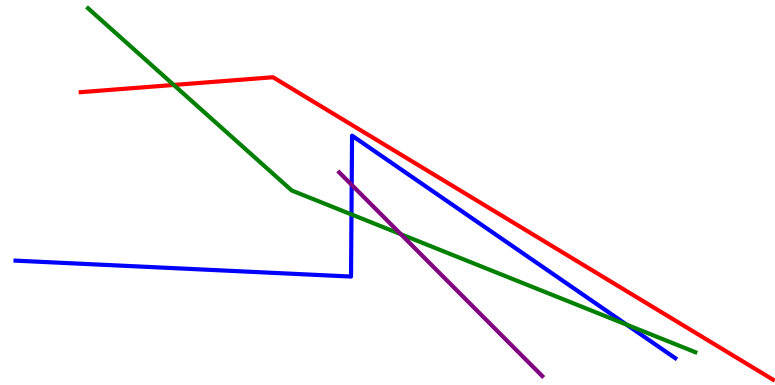[{'lines': ['blue', 'red'], 'intersections': []}, {'lines': ['green', 'red'], 'intersections': [{'x': 2.24, 'y': 7.79}]}, {'lines': ['purple', 'red'], 'intersections': []}, {'lines': ['blue', 'green'], 'intersections': [{'x': 4.54, 'y': 4.43}, {'x': 8.08, 'y': 1.57}]}, {'lines': ['blue', 'purple'], 'intersections': [{'x': 4.54, 'y': 5.2}]}, {'lines': ['green', 'purple'], 'intersections': [{'x': 5.17, 'y': 3.92}]}]